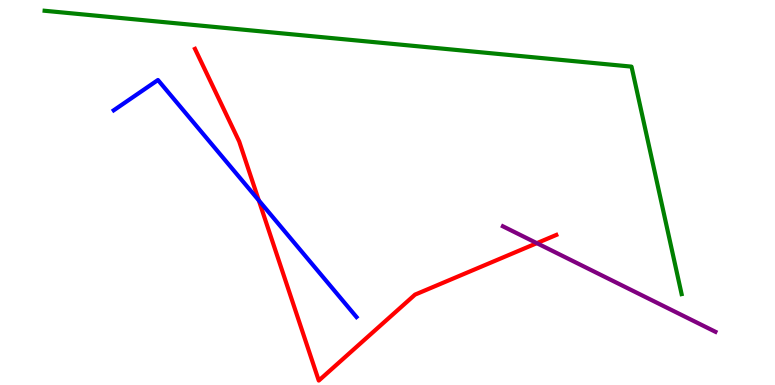[{'lines': ['blue', 'red'], 'intersections': [{'x': 3.34, 'y': 4.79}]}, {'lines': ['green', 'red'], 'intersections': []}, {'lines': ['purple', 'red'], 'intersections': [{'x': 6.93, 'y': 3.68}]}, {'lines': ['blue', 'green'], 'intersections': []}, {'lines': ['blue', 'purple'], 'intersections': []}, {'lines': ['green', 'purple'], 'intersections': []}]